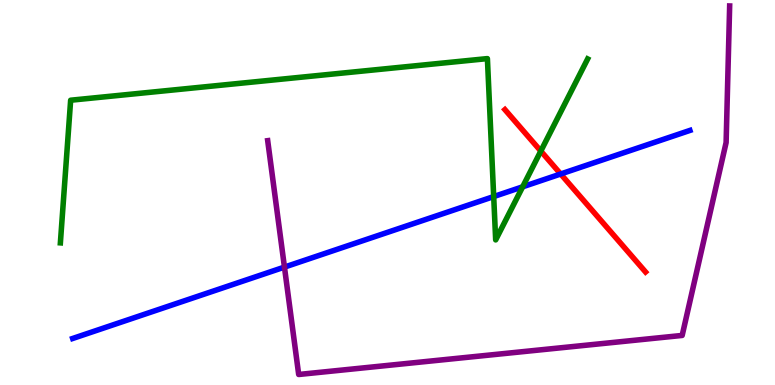[{'lines': ['blue', 'red'], 'intersections': [{'x': 7.23, 'y': 5.48}]}, {'lines': ['green', 'red'], 'intersections': [{'x': 6.98, 'y': 6.08}]}, {'lines': ['purple', 'red'], 'intersections': []}, {'lines': ['blue', 'green'], 'intersections': [{'x': 6.37, 'y': 4.89}, {'x': 6.74, 'y': 5.15}]}, {'lines': ['blue', 'purple'], 'intersections': [{'x': 3.67, 'y': 3.06}]}, {'lines': ['green', 'purple'], 'intersections': []}]